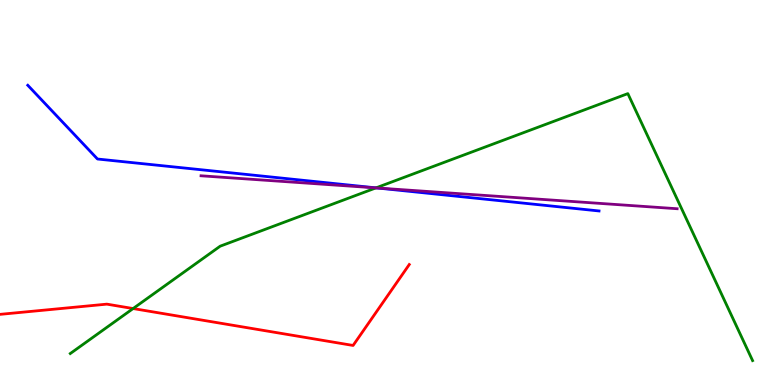[{'lines': ['blue', 'red'], 'intersections': []}, {'lines': ['green', 'red'], 'intersections': [{'x': 1.72, 'y': 1.99}]}, {'lines': ['purple', 'red'], 'intersections': []}, {'lines': ['blue', 'green'], 'intersections': [{'x': 4.85, 'y': 5.12}]}, {'lines': ['blue', 'purple'], 'intersections': [{'x': 4.87, 'y': 5.12}]}, {'lines': ['green', 'purple'], 'intersections': [{'x': 4.85, 'y': 5.12}]}]